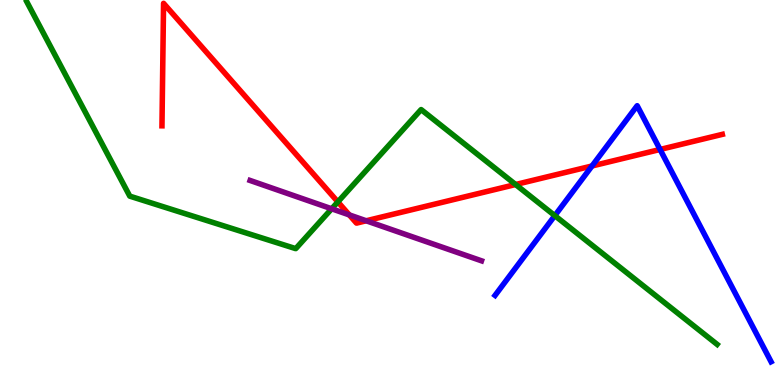[{'lines': ['blue', 'red'], 'intersections': [{'x': 7.64, 'y': 5.69}, {'x': 8.52, 'y': 6.12}]}, {'lines': ['green', 'red'], 'intersections': [{'x': 4.36, 'y': 4.76}, {'x': 6.65, 'y': 5.21}]}, {'lines': ['purple', 'red'], 'intersections': [{'x': 4.51, 'y': 4.42}, {'x': 4.72, 'y': 4.27}]}, {'lines': ['blue', 'green'], 'intersections': [{'x': 7.16, 'y': 4.4}]}, {'lines': ['blue', 'purple'], 'intersections': []}, {'lines': ['green', 'purple'], 'intersections': [{'x': 4.28, 'y': 4.58}]}]